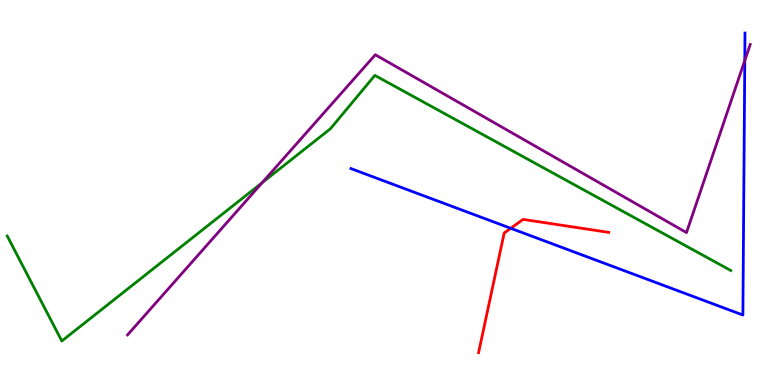[{'lines': ['blue', 'red'], 'intersections': [{'x': 6.59, 'y': 4.07}]}, {'lines': ['green', 'red'], 'intersections': []}, {'lines': ['purple', 'red'], 'intersections': []}, {'lines': ['blue', 'green'], 'intersections': []}, {'lines': ['blue', 'purple'], 'intersections': [{'x': 9.61, 'y': 8.43}]}, {'lines': ['green', 'purple'], 'intersections': [{'x': 3.38, 'y': 5.26}]}]